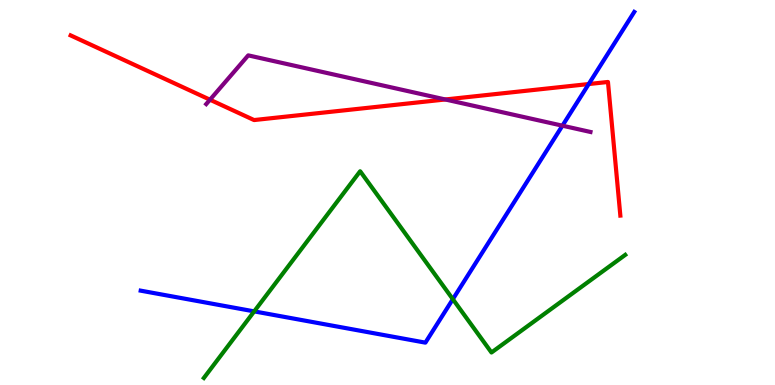[{'lines': ['blue', 'red'], 'intersections': [{'x': 7.6, 'y': 7.82}]}, {'lines': ['green', 'red'], 'intersections': []}, {'lines': ['purple', 'red'], 'intersections': [{'x': 2.71, 'y': 7.41}, {'x': 5.75, 'y': 7.42}]}, {'lines': ['blue', 'green'], 'intersections': [{'x': 3.28, 'y': 1.91}, {'x': 5.84, 'y': 2.23}]}, {'lines': ['blue', 'purple'], 'intersections': [{'x': 7.26, 'y': 6.74}]}, {'lines': ['green', 'purple'], 'intersections': []}]